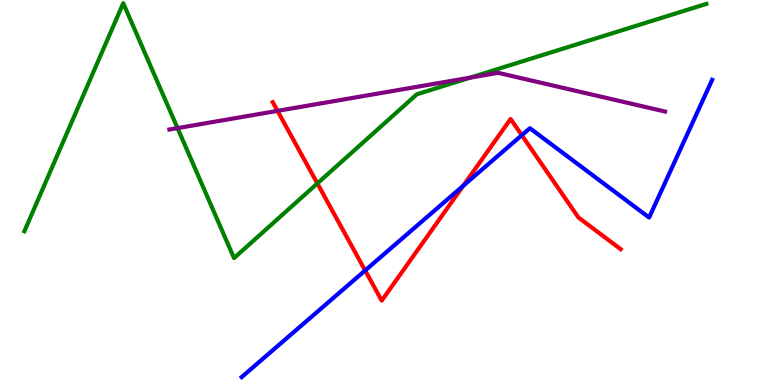[{'lines': ['blue', 'red'], 'intersections': [{'x': 4.71, 'y': 2.97}, {'x': 5.98, 'y': 5.17}, {'x': 6.73, 'y': 6.49}]}, {'lines': ['green', 'red'], 'intersections': [{'x': 4.09, 'y': 5.24}]}, {'lines': ['purple', 'red'], 'intersections': [{'x': 3.58, 'y': 7.12}]}, {'lines': ['blue', 'green'], 'intersections': []}, {'lines': ['blue', 'purple'], 'intersections': []}, {'lines': ['green', 'purple'], 'intersections': [{'x': 2.29, 'y': 6.67}, {'x': 6.07, 'y': 7.98}]}]